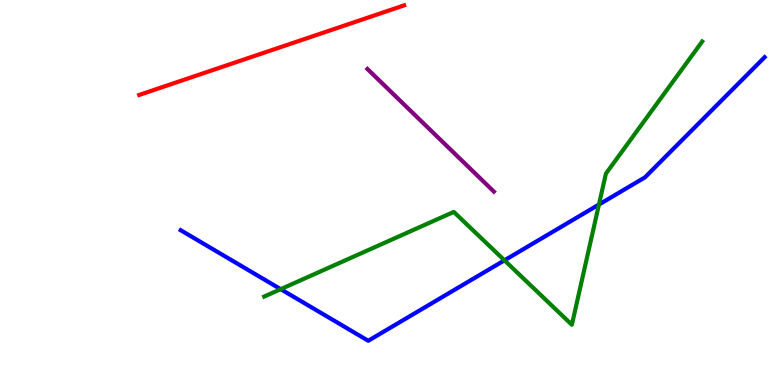[{'lines': ['blue', 'red'], 'intersections': []}, {'lines': ['green', 'red'], 'intersections': []}, {'lines': ['purple', 'red'], 'intersections': []}, {'lines': ['blue', 'green'], 'intersections': [{'x': 3.62, 'y': 2.49}, {'x': 6.51, 'y': 3.24}, {'x': 7.73, 'y': 4.69}]}, {'lines': ['blue', 'purple'], 'intersections': []}, {'lines': ['green', 'purple'], 'intersections': []}]